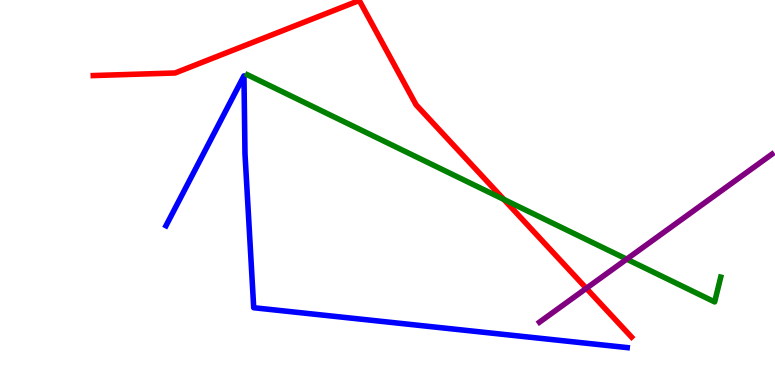[{'lines': ['blue', 'red'], 'intersections': []}, {'lines': ['green', 'red'], 'intersections': [{'x': 6.5, 'y': 4.82}]}, {'lines': ['purple', 'red'], 'intersections': [{'x': 7.57, 'y': 2.51}]}, {'lines': ['blue', 'green'], 'intersections': []}, {'lines': ['blue', 'purple'], 'intersections': []}, {'lines': ['green', 'purple'], 'intersections': [{'x': 8.09, 'y': 3.27}]}]